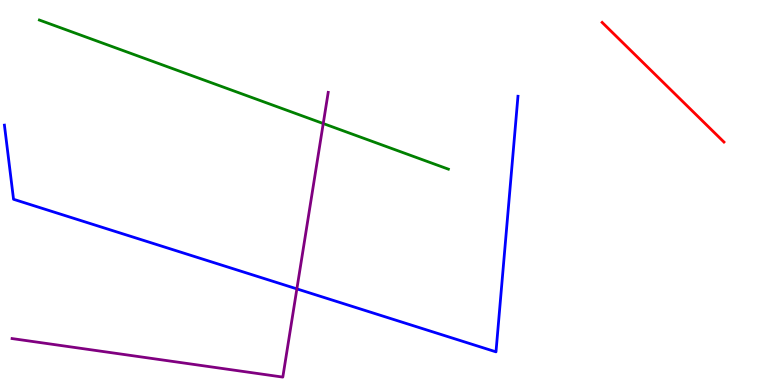[{'lines': ['blue', 'red'], 'intersections': []}, {'lines': ['green', 'red'], 'intersections': []}, {'lines': ['purple', 'red'], 'intersections': []}, {'lines': ['blue', 'green'], 'intersections': []}, {'lines': ['blue', 'purple'], 'intersections': [{'x': 3.83, 'y': 2.5}]}, {'lines': ['green', 'purple'], 'intersections': [{'x': 4.17, 'y': 6.79}]}]